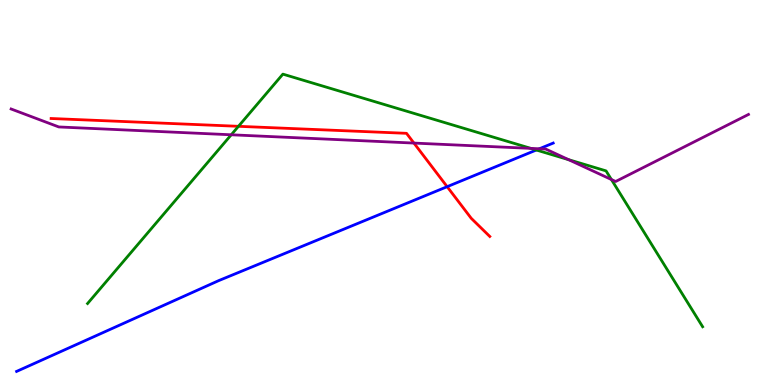[{'lines': ['blue', 'red'], 'intersections': [{'x': 5.77, 'y': 5.15}]}, {'lines': ['green', 'red'], 'intersections': [{'x': 3.08, 'y': 6.72}]}, {'lines': ['purple', 'red'], 'intersections': [{'x': 5.34, 'y': 6.28}]}, {'lines': ['blue', 'green'], 'intersections': [{'x': 6.92, 'y': 6.1}]}, {'lines': ['blue', 'purple'], 'intersections': [{'x': 6.96, 'y': 6.14}]}, {'lines': ['green', 'purple'], 'intersections': [{'x': 2.98, 'y': 6.5}, {'x': 6.85, 'y': 6.15}, {'x': 7.34, 'y': 5.85}, {'x': 7.89, 'y': 5.34}]}]